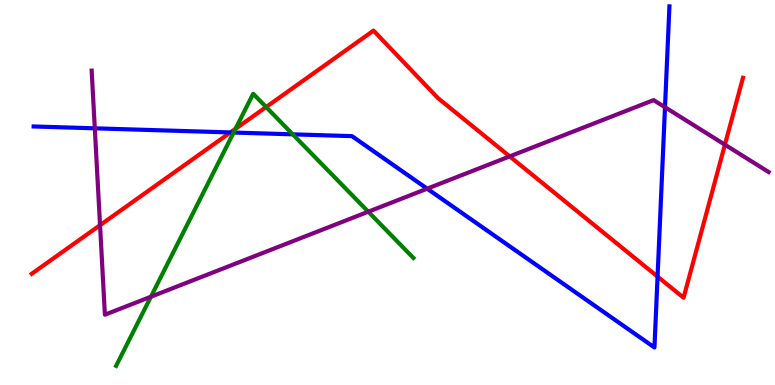[{'lines': ['blue', 'red'], 'intersections': [{'x': 2.97, 'y': 6.56}, {'x': 8.48, 'y': 2.82}]}, {'lines': ['green', 'red'], 'intersections': [{'x': 3.04, 'y': 6.65}, {'x': 3.43, 'y': 7.22}]}, {'lines': ['purple', 'red'], 'intersections': [{'x': 1.29, 'y': 4.15}, {'x': 6.58, 'y': 5.94}, {'x': 9.35, 'y': 6.24}]}, {'lines': ['blue', 'green'], 'intersections': [{'x': 3.01, 'y': 6.56}, {'x': 3.78, 'y': 6.51}]}, {'lines': ['blue', 'purple'], 'intersections': [{'x': 1.22, 'y': 6.67}, {'x': 5.51, 'y': 5.1}, {'x': 8.58, 'y': 7.21}]}, {'lines': ['green', 'purple'], 'intersections': [{'x': 1.95, 'y': 2.29}, {'x': 4.75, 'y': 4.5}]}]